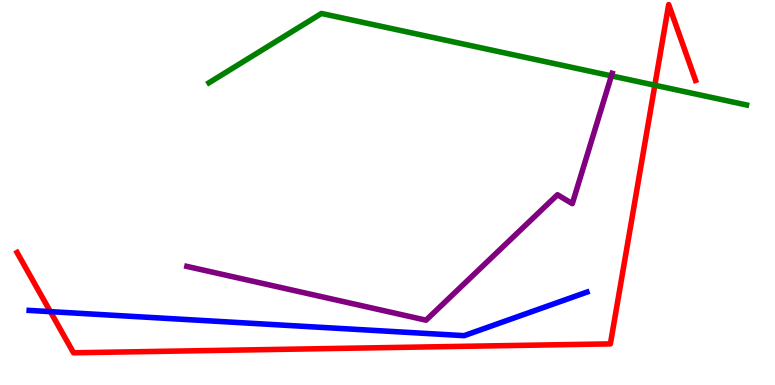[{'lines': ['blue', 'red'], 'intersections': [{'x': 0.65, 'y': 1.91}]}, {'lines': ['green', 'red'], 'intersections': [{'x': 8.45, 'y': 7.79}]}, {'lines': ['purple', 'red'], 'intersections': []}, {'lines': ['blue', 'green'], 'intersections': []}, {'lines': ['blue', 'purple'], 'intersections': []}, {'lines': ['green', 'purple'], 'intersections': [{'x': 7.89, 'y': 8.03}]}]